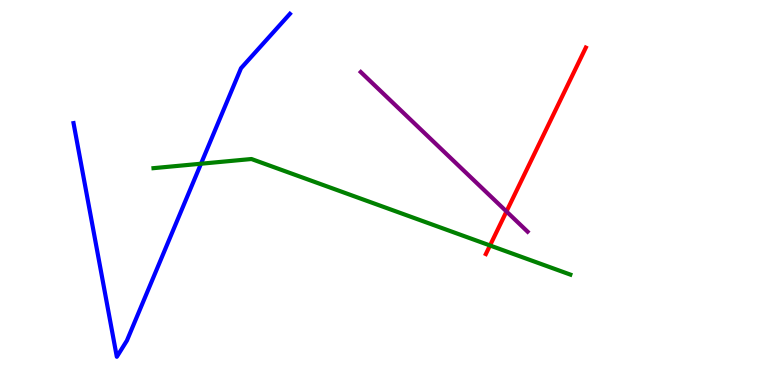[{'lines': ['blue', 'red'], 'intersections': []}, {'lines': ['green', 'red'], 'intersections': [{'x': 6.32, 'y': 3.62}]}, {'lines': ['purple', 'red'], 'intersections': [{'x': 6.54, 'y': 4.51}]}, {'lines': ['blue', 'green'], 'intersections': [{'x': 2.59, 'y': 5.75}]}, {'lines': ['blue', 'purple'], 'intersections': []}, {'lines': ['green', 'purple'], 'intersections': []}]